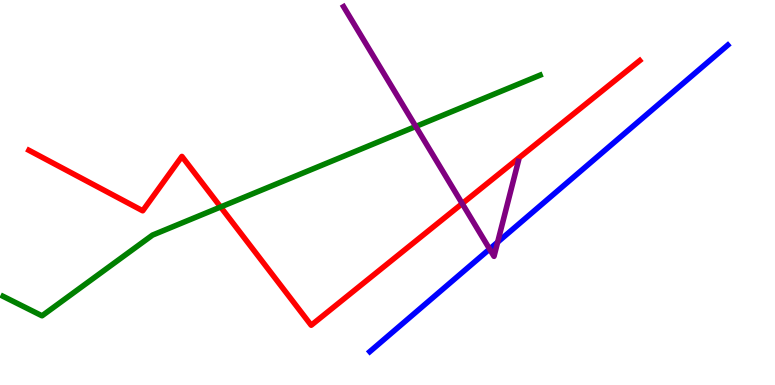[{'lines': ['blue', 'red'], 'intersections': []}, {'lines': ['green', 'red'], 'intersections': [{'x': 2.85, 'y': 4.62}]}, {'lines': ['purple', 'red'], 'intersections': [{'x': 5.96, 'y': 4.71}]}, {'lines': ['blue', 'green'], 'intersections': []}, {'lines': ['blue', 'purple'], 'intersections': [{'x': 6.32, 'y': 3.53}, {'x': 6.42, 'y': 3.71}]}, {'lines': ['green', 'purple'], 'intersections': [{'x': 5.36, 'y': 6.72}]}]